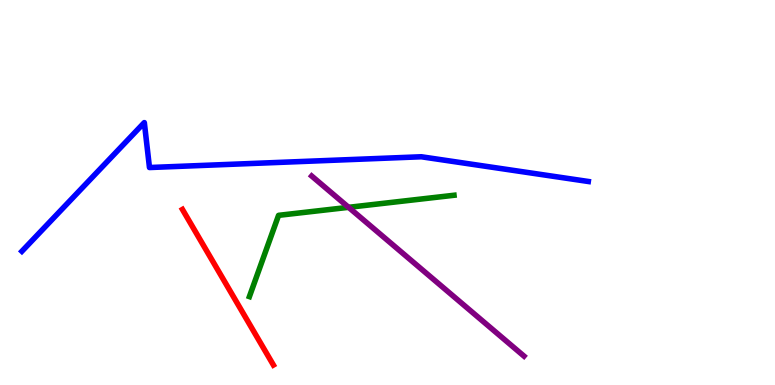[{'lines': ['blue', 'red'], 'intersections': []}, {'lines': ['green', 'red'], 'intersections': []}, {'lines': ['purple', 'red'], 'intersections': []}, {'lines': ['blue', 'green'], 'intersections': []}, {'lines': ['blue', 'purple'], 'intersections': []}, {'lines': ['green', 'purple'], 'intersections': [{'x': 4.5, 'y': 4.61}]}]